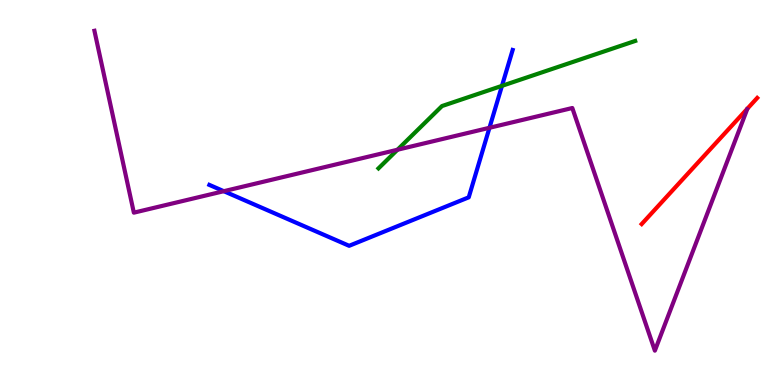[{'lines': ['blue', 'red'], 'intersections': []}, {'lines': ['green', 'red'], 'intersections': []}, {'lines': ['purple', 'red'], 'intersections': []}, {'lines': ['blue', 'green'], 'intersections': [{'x': 6.48, 'y': 7.77}]}, {'lines': ['blue', 'purple'], 'intersections': [{'x': 2.89, 'y': 5.03}, {'x': 6.32, 'y': 6.68}]}, {'lines': ['green', 'purple'], 'intersections': [{'x': 5.13, 'y': 6.11}]}]